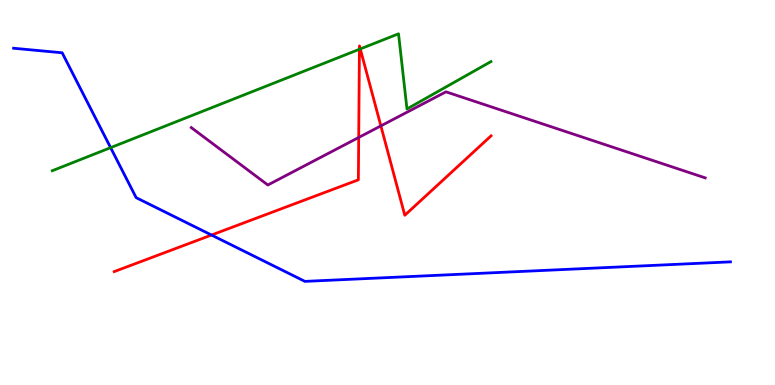[{'lines': ['blue', 'red'], 'intersections': [{'x': 2.73, 'y': 3.9}]}, {'lines': ['green', 'red'], 'intersections': [{'x': 4.64, 'y': 8.72}, {'x': 4.65, 'y': 8.73}]}, {'lines': ['purple', 'red'], 'intersections': [{'x': 4.63, 'y': 6.43}, {'x': 4.91, 'y': 6.73}]}, {'lines': ['blue', 'green'], 'intersections': [{'x': 1.43, 'y': 6.16}]}, {'lines': ['blue', 'purple'], 'intersections': []}, {'lines': ['green', 'purple'], 'intersections': []}]